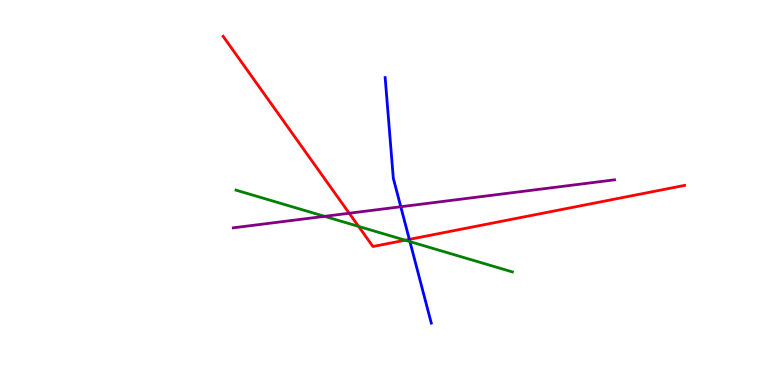[{'lines': ['blue', 'red'], 'intersections': [{'x': 5.28, 'y': 3.78}]}, {'lines': ['green', 'red'], 'intersections': [{'x': 4.63, 'y': 4.12}, {'x': 5.23, 'y': 3.76}]}, {'lines': ['purple', 'red'], 'intersections': [{'x': 4.51, 'y': 4.46}]}, {'lines': ['blue', 'green'], 'intersections': [{'x': 5.29, 'y': 3.72}]}, {'lines': ['blue', 'purple'], 'intersections': [{'x': 5.17, 'y': 4.63}]}, {'lines': ['green', 'purple'], 'intersections': [{'x': 4.19, 'y': 4.38}]}]